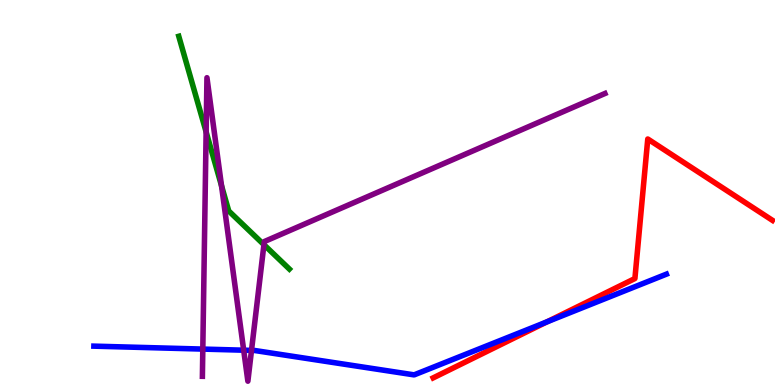[{'lines': ['blue', 'red'], 'intersections': [{'x': 7.06, 'y': 1.64}]}, {'lines': ['green', 'red'], 'intersections': []}, {'lines': ['purple', 'red'], 'intersections': []}, {'lines': ['blue', 'green'], 'intersections': []}, {'lines': ['blue', 'purple'], 'intersections': [{'x': 2.62, 'y': 0.933}, {'x': 3.14, 'y': 0.904}, {'x': 3.25, 'y': 0.899}]}, {'lines': ['green', 'purple'], 'intersections': [{'x': 2.66, 'y': 6.57}, {'x': 2.86, 'y': 5.17}, {'x': 3.41, 'y': 3.64}]}]